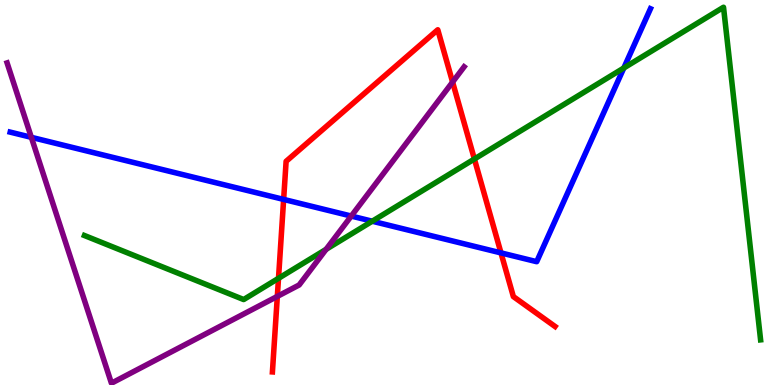[{'lines': ['blue', 'red'], 'intersections': [{'x': 3.66, 'y': 4.82}, {'x': 6.46, 'y': 3.43}]}, {'lines': ['green', 'red'], 'intersections': [{'x': 3.59, 'y': 2.77}, {'x': 6.12, 'y': 5.87}]}, {'lines': ['purple', 'red'], 'intersections': [{'x': 3.58, 'y': 2.3}, {'x': 5.84, 'y': 7.87}]}, {'lines': ['blue', 'green'], 'intersections': [{'x': 4.8, 'y': 4.25}, {'x': 8.05, 'y': 8.23}]}, {'lines': ['blue', 'purple'], 'intersections': [{'x': 0.404, 'y': 6.43}, {'x': 4.53, 'y': 4.39}]}, {'lines': ['green', 'purple'], 'intersections': [{'x': 4.21, 'y': 3.52}]}]